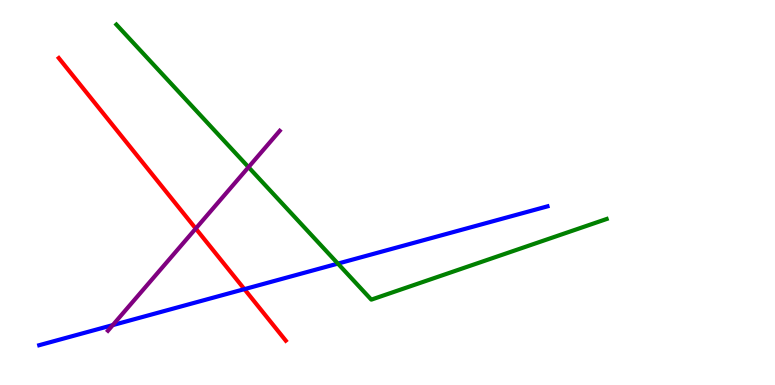[{'lines': ['blue', 'red'], 'intersections': [{'x': 3.15, 'y': 2.49}]}, {'lines': ['green', 'red'], 'intersections': []}, {'lines': ['purple', 'red'], 'intersections': [{'x': 2.53, 'y': 4.06}]}, {'lines': ['blue', 'green'], 'intersections': [{'x': 4.36, 'y': 3.15}]}, {'lines': ['blue', 'purple'], 'intersections': [{'x': 1.46, 'y': 1.56}]}, {'lines': ['green', 'purple'], 'intersections': [{'x': 3.21, 'y': 5.66}]}]